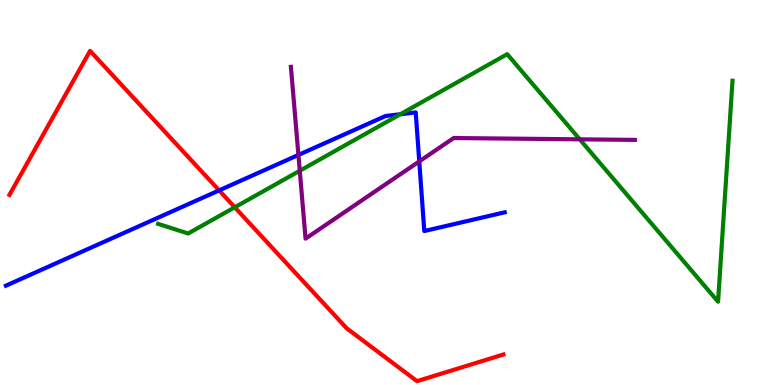[{'lines': ['blue', 'red'], 'intersections': [{'x': 2.83, 'y': 5.05}]}, {'lines': ['green', 'red'], 'intersections': [{'x': 3.03, 'y': 4.62}]}, {'lines': ['purple', 'red'], 'intersections': []}, {'lines': ['blue', 'green'], 'intersections': [{'x': 5.17, 'y': 7.03}]}, {'lines': ['blue', 'purple'], 'intersections': [{'x': 3.85, 'y': 5.98}, {'x': 5.41, 'y': 5.81}]}, {'lines': ['green', 'purple'], 'intersections': [{'x': 3.87, 'y': 5.56}, {'x': 7.48, 'y': 6.38}]}]